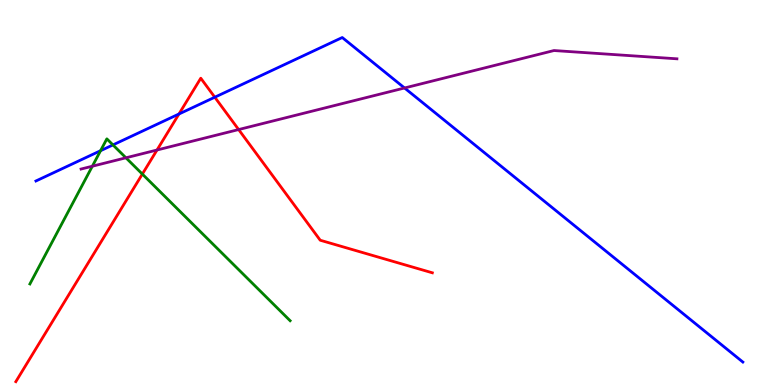[{'lines': ['blue', 'red'], 'intersections': [{'x': 2.31, 'y': 7.04}, {'x': 2.77, 'y': 7.47}]}, {'lines': ['green', 'red'], 'intersections': [{'x': 1.84, 'y': 5.48}]}, {'lines': ['purple', 'red'], 'intersections': [{'x': 2.03, 'y': 6.1}, {'x': 3.08, 'y': 6.63}]}, {'lines': ['blue', 'green'], 'intersections': [{'x': 1.3, 'y': 6.09}, {'x': 1.46, 'y': 6.24}]}, {'lines': ['blue', 'purple'], 'intersections': [{'x': 5.22, 'y': 7.71}]}, {'lines': ['green', 'purple'], 'intersections': [{'x': 1.19, 'y': 5.68}, {'x': 1.62, 'y': 5.9}]}]